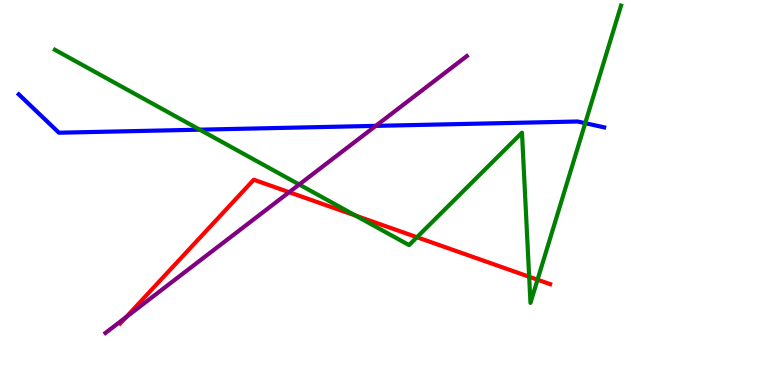[{'lines': ['blue', 'red'], 'intersections': []}, {'lines': ['green', 'red'], 'intersections': [{'x': 4.59, 'y': 4.4}, {'x': 5.38, 'y': 3.84}, {'x': 6.83, 'y': 2.81}, {'x': 6.94, 'y': 2.74}]}, {'lines': ['purple', 'red'], 'intersections': [{'x': 1.63, 'y': 1.76}, {'x': 3.73, 'y': 5.01}]}, {'lines': ['blue', 'green'], 'intersections': [{'x': 2.58, 'y': 6.63}, {'x': 7.55, 'y': 6.8}]}, {'lines': ['blue', 'purple'], 'intersections': [{'x': 4.85, 'y': 6.73}]}, {'lines': ['green', 'purple'], 'intersections': [{'x': 3.86, 'y': 5.21}]}]